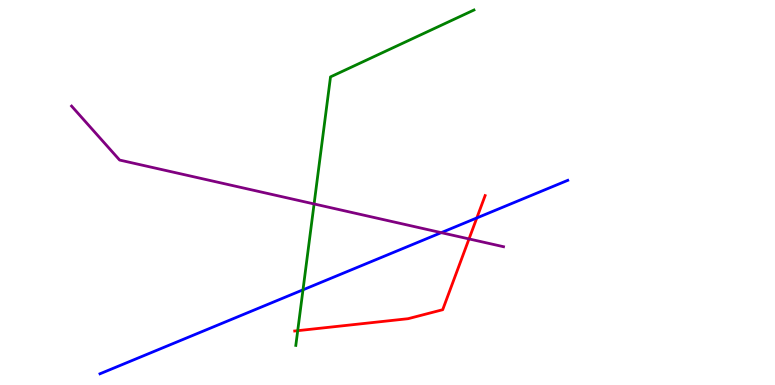[{'lines': ['blue', 'red'], 'intersections': [{'x': 6.15, 'y': 4.34}]}, {'lines': ['green', 'red'], 'intersections': [{'x': 3.84, 'y': 1.41}]}, {'lines': ['purple', 'red'], 'intersections': [{'x': 6.05, 'y': 3.79}]}, {'lines': ['blue', 'green'], 'intersections': [{'x': 3.91, 'y': 2.47}]}, {'lines': ['blue', 'purple'], 'intersections': [{'x': 5.69, 'y': 3.96}]}, {'lines': ['green', 'purple'], 'intersections': [{'x': 4.05, 'y': 4.7}]}]